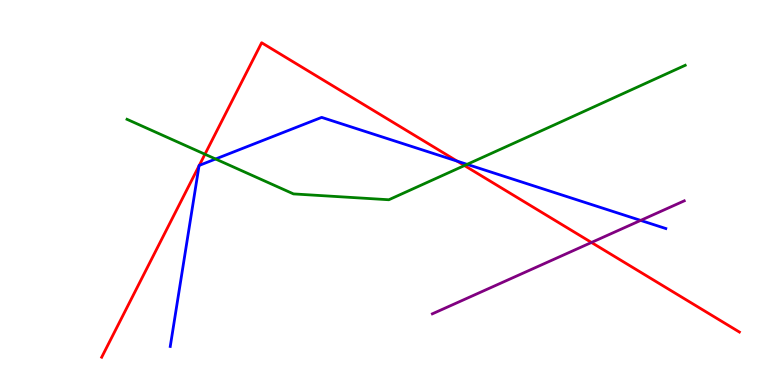[{'lines': ['blue', 'red'], 'intersections': [{'x': 2.57, 'y': 5.69}, {'x': 2.57, 'y': 5.7}, {'x': 5.9, 'y': 5.81}]}, {'lines': ['green', 'red'], 'intersections': [{'x': 2.64, 'y': 5.99}, {'x': 5.99, 'y': 5.7}]}, {'lines': ['purple', 'red'], 'intersections': [{'x': 7.63, 'y': 3.7}]}, {'lines': ['blue', 'green'], 'intersections': [{'x': 2.78, 'y': 5.87}, {'x': 6.03, 'y': 5.73}]}, {'lines': ['blue', 'purple'], 'intersections': [{'x': 8.27, 'y': 4.28}]}, {'lines': ['green', 'purple'], 'intersections': []}]